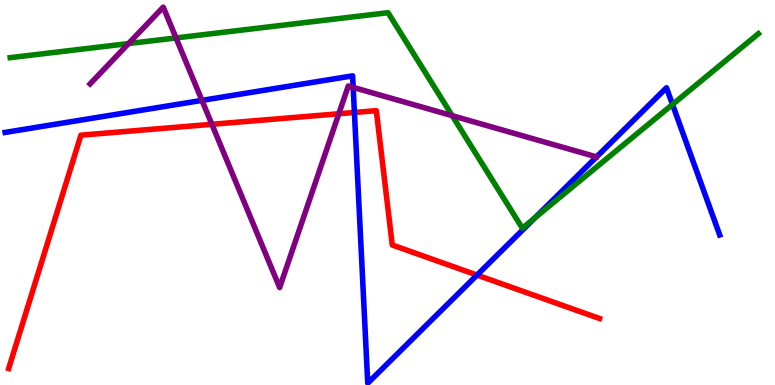[{'lines': ['blue', 'red'], 'intersections': [{'x': 4.57, 'y': 7.08}, {'x': 6.16, 'y': 2.86}]}, {'lines': ['green', 'red'], 'intersections': []}, {'lines': ['purple', 'red'], 'intersections': [{'x': 2.73, 'y': 6.77}, {'x': 4.37, 'y': 7.05}]}, {'lines': ['blue', 'green'], 'intersections': [{'x': 6.9, 'y': 4.34}, {'x': 8.68, 'y': 7.29}]}, {'lines': ['blue', 'purple'], 'intersections': [{'x': 2.61, 'y': 7.39}, {'x': 4.56, 'y': 7.73}]}, {'lines': ['green', 'purple'], 'intersections': [{'x': 1.66, 'y': 8.87}, {'x': 2.27, 'y': 9.02}, {'x': 5.84, 'y': 7.0}]}]